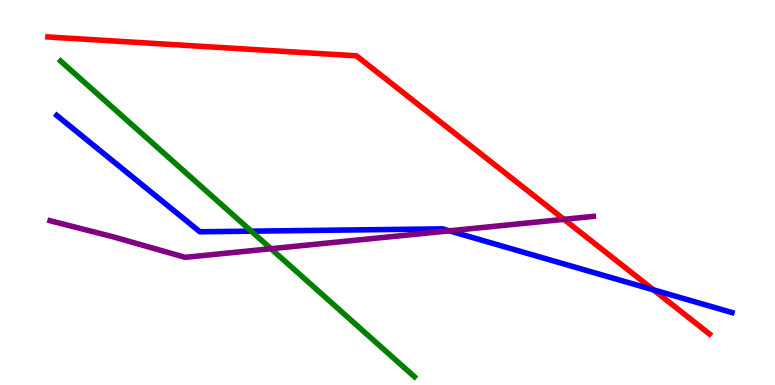[{'lines': ['blue', 'red'], 'intersections': [{'x': 8.43, 'y': 2.47}]}, {'lines': ['green', 'red'], 'intersections': []}, {'lines': ['purple', 'red'], 'intersections': [{'x': 7.28, 'y': 4.3}]}, {'lines': ['blue', 'green'], 'intersections': [{'x': 3.24, 'y': 4.0}]}, {'lines': ['blue', 'purple'], 'intersections': [{'x': 5.8, 'y': 4.0}]}, {'lines': ['green', 'purple'], 'intersections': [{'x': 3.5, 'y': 3.54}]}]